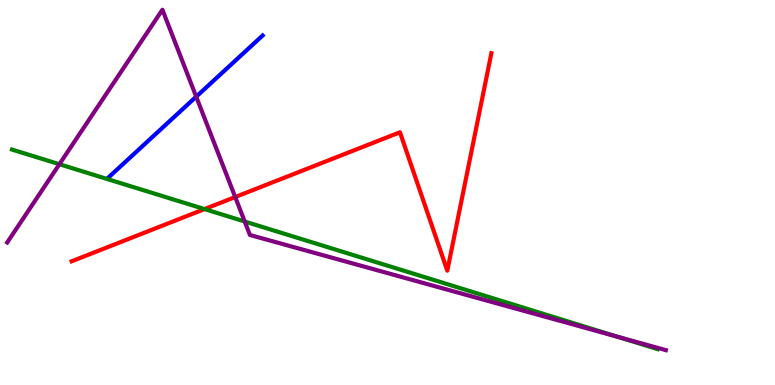[{'lines': ['blue', 'red'], 'intersections': []}, {'lines': ['green', 'red'], 'intersections': [{'x': 2.64, 'y': 4.57}]}, {'lines': ['purple', 'red'], 'intersections': [{'x': 3.03, 'y': 4.88}]}, {'lines': ['blue', 'green'], 'intersections': []}, {'lines': ['blue', 'purple'], 'intersections': [{'x': 2.53, 'y': 7.49}]}, {'lines': ['green', 'purple'], 'intersections': [{'x': 0.766, 'y': 5.73}, {'x': 3.16, 'y': 4.25}, {'x': 7.96, 'y': 1.26}]}]